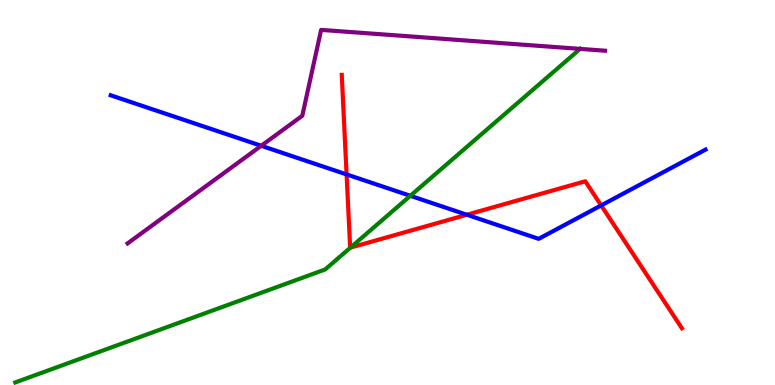[{'lines': ['blue', 'red'], 'intersections': [{'x': 4.47, 'y': 5.47}, {'x': 6.02, 'y': 4.42}, {'x': 7.76, 'y': 4.66}]}, {'lines': ['green', 'red'], 'intersections': [{'x': 4.52, 'y': 3.57}]}, {'lines': ['purple', 'red'], 'intersections': []}, {'lines': ['blue', 'green'], 'intersections': [{'x': 5.29, 'y': 4.91}]}, {'lines': ['blue', 'purple'], 'intersections': [{'x': 3.37, 'y': 6.21}]}, {'lines': ['green', 'purple'], 'intersections': [{'x': 7.49, 'y': 8.73}]}]